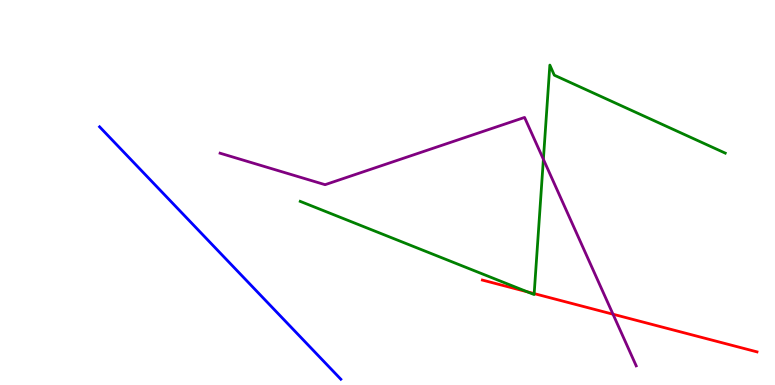[{'lines': ['blue', 'red'], 'intersections': []}, {'lines': ['green', 'red'], 'intersections': [{'x': 6.8, 'y': 2.42}, {'x': 6.89, 'y': 2.37}]}, {'lines': ['purple', 'red'], 'intersections': [{'x': 7.91, 'y': 1.84}]}, {'lines': ['blue', 'green'], 'intersections': []}, {'lines': ['blue', 'purple'], 'intersections': []}, {'lines': ['green', 'purple'], 'intersections': [{'x': 7.01, 'y': 5.86}]}]